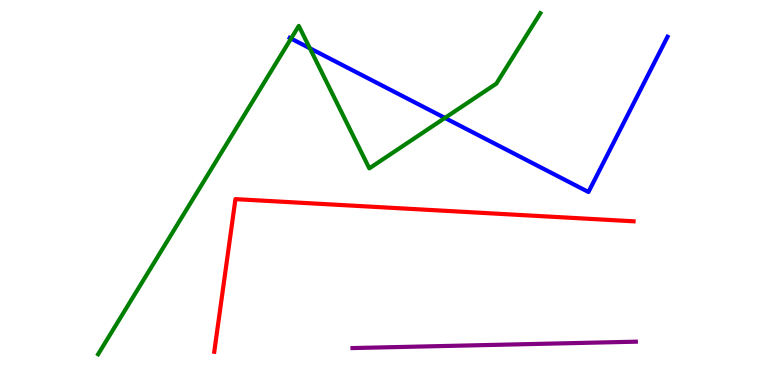[{'lines': ['blue', 'red'], 'intersections': []}, {'lines': ['green', 'red'], 'intersections': []}, {'lines': ['purple', 'red'], 'intersections': []}, {'lines': ['blue', 'green'], 'intersections': [{'x': 3.76, 'y': 9.0}, {'x': 4.0, 'y': 8.75}, {'x': 5.74, 'y': 6.94}]}, {'lines': ['blue', 'purple'], 'intersections': []}, {'lines': ['green', 'purple'], 'intersections': []}]